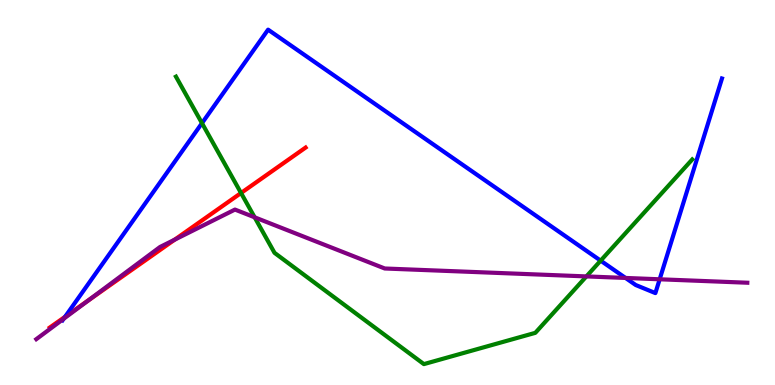[{'lines': ['blue', 'red'], 'intersections': [{'x': 0.84, 'y': 1.77}]}, {'lines': ['green', 'red'], 'intersections': [{'x': 3.11, 'y': 4.99}]}, {'lines': ['purple', 'red'], 'intersections': [{'x': 1.13, 'y': 2.19}, {'x': 2.25, 'y': 3.78}]}, {'lines': ['blue', 'green'], 'intersections': [{'x': 2.61, 'y': 6.8}, {'x': 7.75, 'y': 3.23}]}, {'lines': ['blue', 'purple'], 'intersections': [{'x': 0.821, 'y': 1.72}, {'x': 8.07, 'y': 2.78}, {'x': 8.51, 'y': 2.75}]}, {'lines': ['green', 'purple'], 'intersections': [{'x': 3.29, 'y': 4.36}, {'x': 7.57, 'y': 2.82}]}]